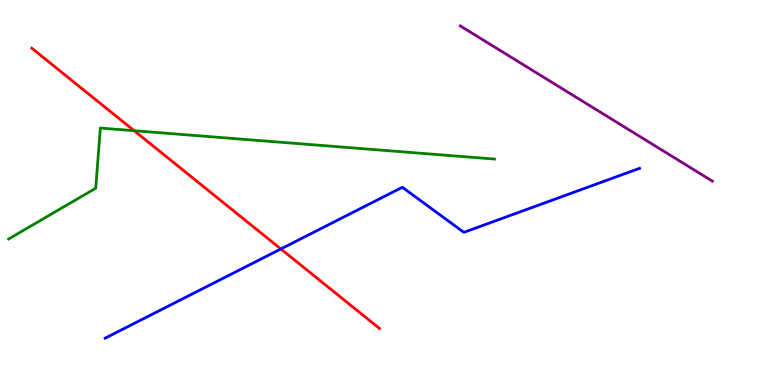[{'lines': ['blue', 'red'], 'intersections': [{'x': 3.62, 'y': 3.53}]}, {'lines': ['green', 'red'], 'intersections': [{'x': 1.73, 'y': 6.6}]}, {'lines': ['purple', 'red'], 'intersections': []}, {'lines': ['blue', 'green'], 'intersections': []}, {'lines': ['blue', 'purple'], 'intersections': []}, {'lines': ['green', 'purple'], 'intersections': []}]